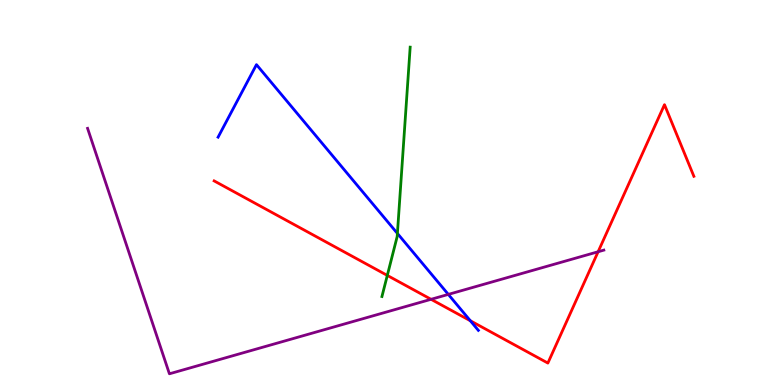[{'lines': ['blue', 'red'], 'intersections': [{'x': 6.07, 'y': 1.67}]}, {'lines': ['green', 'red'], 'intersections': [{'x': 5.0, 'y': 2.85}]}, {'lines': ['purple', 'red'], 'intersections': [{'x': 5.56, 'y': 2.23}, {'x': 7.72, 'y': 3.46}]}, {'lines': ['blue', 'green'], 'intersections': [{'x': 5.13, 'y': 3.94}]}, {'lines': ['blue', 'purple'], 'intersections': [{'x': 5.78, 'y': 2.35}]}, {'lines': ['green', 'purple'], 'intersections': []}]